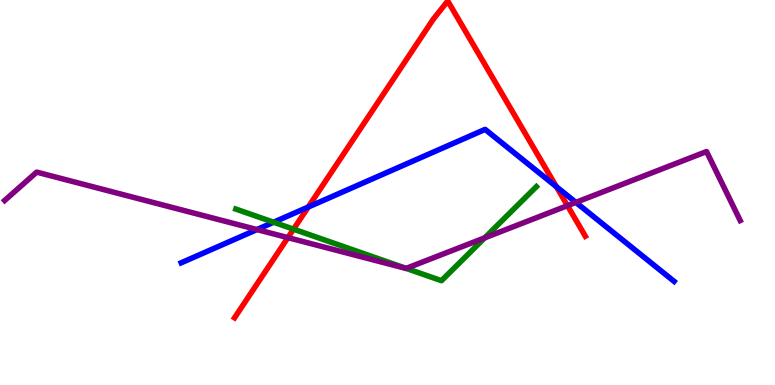[{'lines': ['blue', 'red'], 'intersections': [{'x': 3.98, 'y': 4.62}, {'x': 7.18, 'y': 5.15}]}, {'lines': ['green', 'red'], 'intersections': [{'x': 3.79, 'y': 4.05}]}, {'lines': ['purple', 'red'], 'intersections': [{'x': 3.71, 'y': 3.83}, {'x': 7.32, 'y': 4.66}]}, {'lines': ['blue', 'green'], 'intersections': [{'x': 3.53, 'y': 4.23}]}, {'lines': ['blue', 'purple'], 'intersections': [{'x': 3.32, 'y': 4.04}, {'x': 7.43, 'y': 4.74}]}, {'lines': ['green', 'purple'], 'intersections': [{'x': 5.24, 'y': 3.03}, {'x': 6.25, 'y': 3.82}]}]